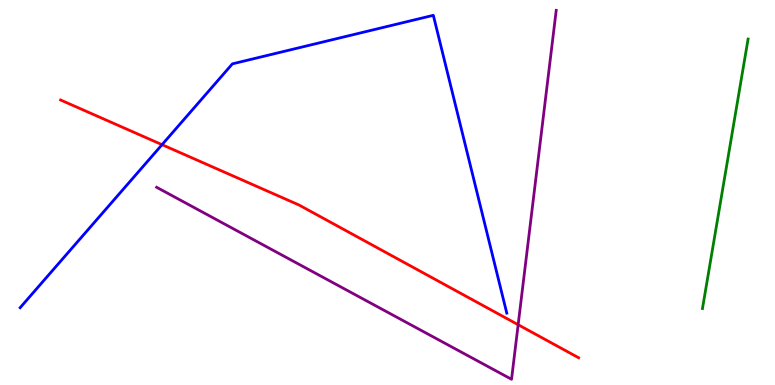[{'lines': ['blue', 'red'], 'intersections': [{'x': 2.09, 'y': 6.24}]}, {'lines': ['green', 'red'], 'intersections': []}, {'lines': ['purple', 'red'], 'intersections': [{'x': 6.69, 'y': 1.57}]}, {'lines': ['blue', 'green'], 'intersections': []}, {'lines': ['blue', 'purple'], 'intersections': []}, {'lines': ['green', 'purple'], 'intersections': []}]